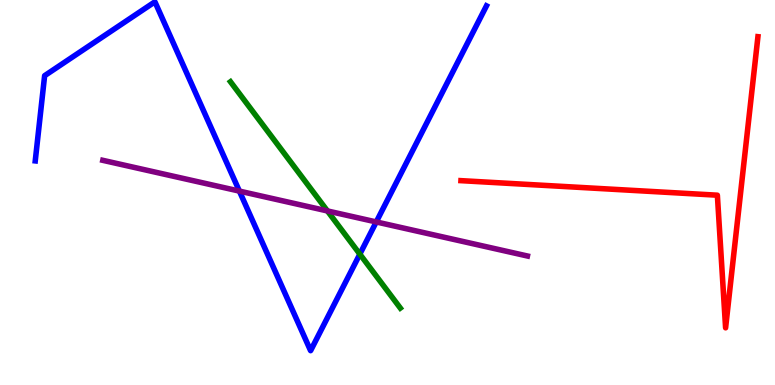[{'lines': ['blue', 'red'], 'intersections': []}, {'lines': ['green', 'red'], 'intersections': []}, {'lines': ['purple', 'red'], 'intersections': []}, {'lines': ['blue', 'green'], 'intersections': [{'x': 4.64, 'y': 3.4}]}, {'lines': ['blue', 'purple'], 'intersections': [{'x': 3.09, 'y': 5.04}, {'x': 4.85, 'y': 4.24}]}, {'lines': ['green', 'purple'], 'intersections': [{'x': 4.22, 'y': 4.52}]}]